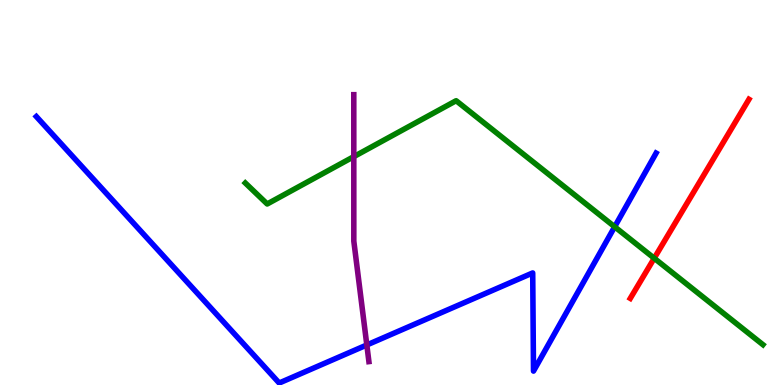[{'lines': ['blue', 'red'], 'intersections': []}, {'lines': ['green', 'red'], 'intersections': [{'x': 8.44, 'y': 3.29}]}, {'lines': ['purple', 'red'], 'intersections': []}, {'lines': ['blue', 'green'], 'intersections': [{'x': 7.93, 'y': 4.11}]}, {'lines': ['blue', 'purple'], 'intersections': [{'x': 4.73, 'y': 1.04}]}, {'lines': ['green', 'purple'], 'intersections': [{'x': 4.57, 'y': 5.93}]}]